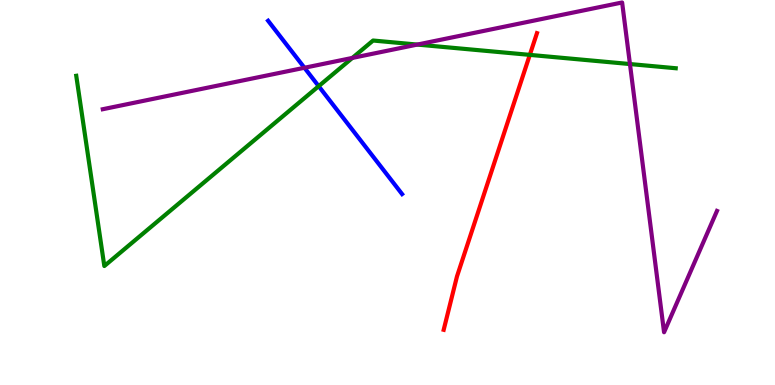[{'lines': ['blue', 'red'], 'intersections': []}, {'lines': ['green', 'red'], 'intersections': [{'x': 6.84, 'y': 8.57}]}, {'lines': ['purple', 'red'], 'intersections': []}, {'lines': ['blue', 'green'], 'intersections': [{'x': 4.11, 'y': 7.76}]}, {'lines': ['blue', 'purple'], 'intersections': [{'x': 3.93, 'y': 8.24}]}, {'lines': ['green', 'purple'], 'intersections': [{'x': 4.55, 'y': 8.5}, {'x': 5.38, 'y': 8.84}, {'x': 8.13, 'y': 8.34}]}]